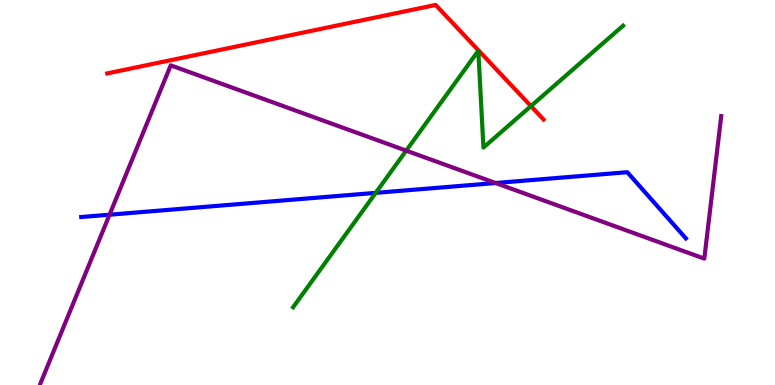[{'lines': ['blue', 'red'], 'intersections': []}, {'lines': ['green', 'red'], 'intersections': [{'x': 6.85, 'y': 7.24}]}, {'lines': ['purple', 'red'], 'intersections': []}, {'lines': ['blue', 'green'], 'intersections': [{'x': 4.85, 'y': 4.99}]}, {'lines': ['blue', 'purple'], 'intersections': [{'x': 1.41, 'y': 4.42}, {'x': 6.39, 'y': 5.25}]}, {'lines': ['green', 'purple'], 'intersections': [{'x': 5.24, 'y': 6.09}]}]